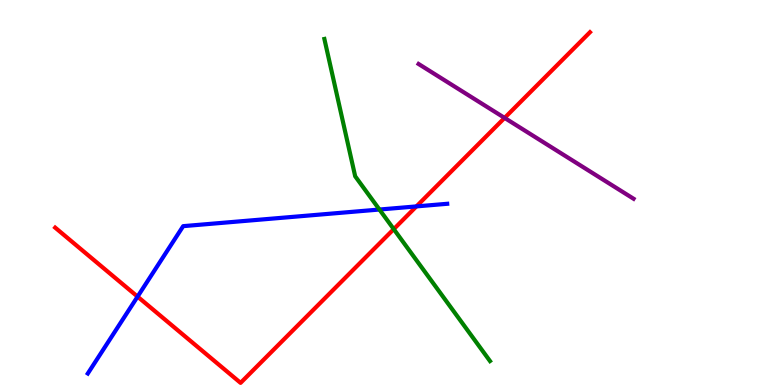[{'lines': ['blue', 'red'], 'intersections': [{'x': 1.78, 'y': 2.3}, {'x': 5.37, 'y': 4.64}]}, {'lines': ['green', 'red'], 'intersections': [{'x': 5.08, 'y': 4.05}]}, {'lines': ['purple', 'red'], 'intersections': [{'x': 6.51, 'y': 6.94}]}, {'lines': ['blue', 'green'], 'intersections': [{'x': 4.9, 'y': 4.56}]}, {'lines': ['blue', 'purple'], 'intersections': []}, {'lines': ['green', 'purple'], 'intersections': []}]